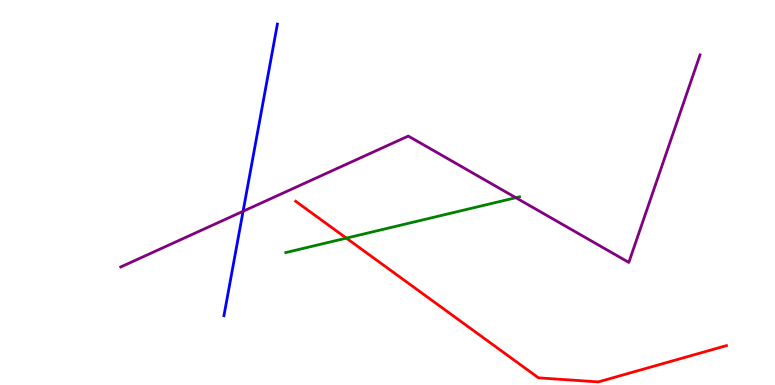[{'lines': ['blue', 'red'], 'intersections': []}, {'lines': ['green', 'red'], 'intersections': [{'x': 4.47, 'y': 3.81}]}, {'lines': ['purple', 'red'], 'intersections': []}, {'lines': ['blue', 'green'], 'intersections': []}, {'lines': ['blue', 'purple'], 'intersections': [{'x': 3.14, 'y': 4.51}]}, {'lines': ['green', 'purple'], 'intersections': [{'x': 6.66, 'y': 4.87}]}]